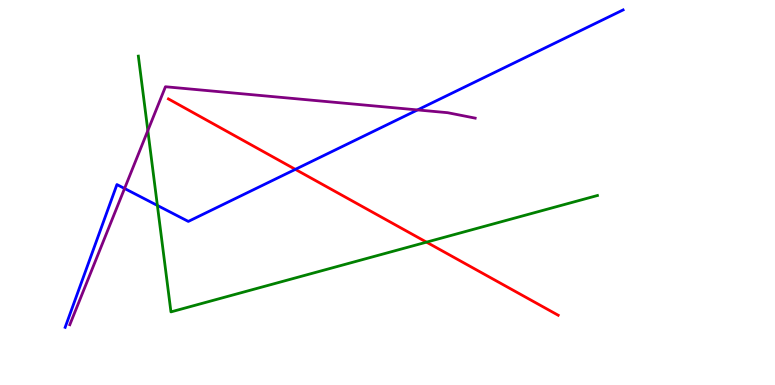[{'lines': ['blue', 'red'], 'intersections': [{'x': 3.81, 'y': 5.6}]}, {'lines': ['green', 'red'], 'intersections': [{'x': 5.5, 'y': 3.71}]}, {'lines': ['purple', 'red'], 'intersections': []}, {'lines': ['blue', 'green'], 'intersections': [{'x': 2.03, 'y': 4.66}]}, {'lines': ['blue', 'purple'], 'intersections': [{'x': 1.61, 'y': 5.1}, {'x': 5.39, 'y': 7.14}]}, {'lines': ['green', 'purple'], 'intersections': [{'x': 1.91, 'y': 6.61}]}]